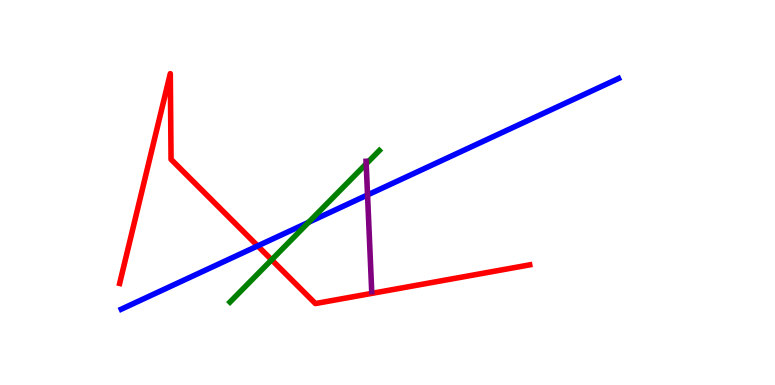[{'lines': ['blue', 'red'], 'intersections': [{'x': 3.33, 'y': 3.61}]}, {'lines': ['green', 'red'], 'intersections': [{'x': 3.5, 'y': 3.25}]}, {'lines': ['purple', 'red'], 'intersections': []}, {'lines': ['blue', 'green'], 'intersections': [{'x': 3.98, 'y': 4.23}]}, {'lines': ['blue', 'purple'], 'intersections': [{'x': 4.74, 'y': 4.94}]}, {'lines': ['green', 'purple'], 'intersections': [{'x': 4.73, 'y': 5.74}]}]